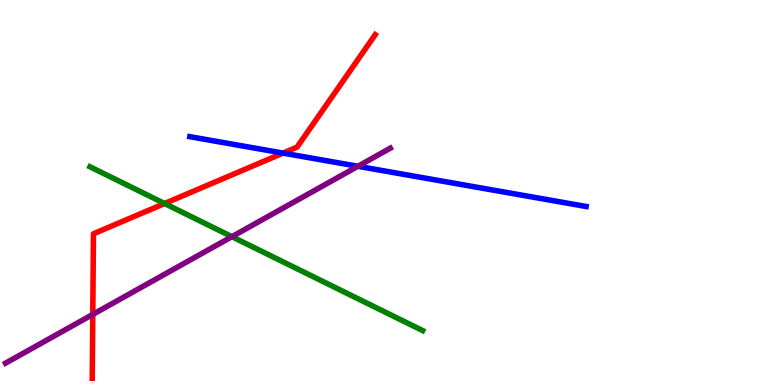[{'lines': ['blue', 'red'], 'intersections': [{'x': 3.65, 'y': 6.02}]}, {'lines': ['green', 'red'], 'intersections': [{'x': 2.12, 'y': 4.71}]}, {'lines': ['purple', 'red'], 'intersections': [{'x': 1.2, 'y': 1.83}]}, {'lines': ['blue', 'green'], 'intersections': []}, {'lines': ['blue', 'purple'], 'intersections': [{'x': 4.62, 'y': 5.68}]}, {'lines': ['green', 'purple'], 'intersections': [{'x': 2.99, 'y': 3.85}]}]